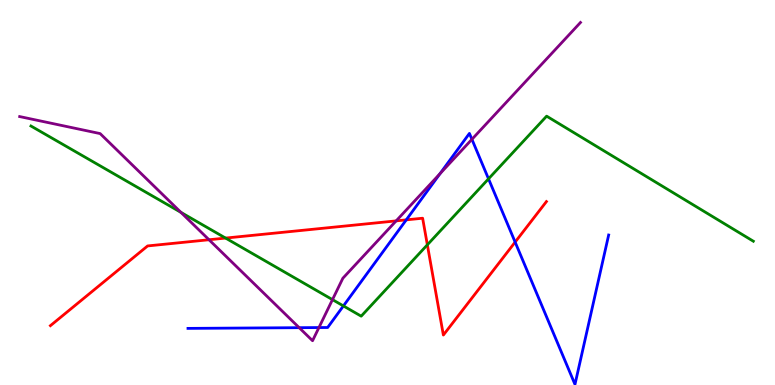[{'lines': ['blue', 'red'], 'intersections': [{'x': 5.24, 'y': 4.29}, {'x': 6.65, 'y': 3.71}]}, {'lines': ['green', 'red'], 'intersections': [{'x': 2.91, 'y': 3.82}, {'x': 5.51, 'y': 3.64}]}, {'lines': ['purple', 'red'], 'intersections': [{'x': 2.7, 'y': 3.77}, {'x': 5.11, 'y': 4.26}]}, {'lines': ['blue', 'green'], 'intersections': [{'x': 4.43, 'y': 2.05}, {'x': 6.3, 'y': 5.36}]}, {'lines': ['blue', 'purple'], 'intersections': [{'x': 3.86, 'y': 1.49}, {'x': 4.12, 'y': 1.49}, {'x': 5.68, 'y': 5.49}, {'x': 6.09, 'y': 6.38}]}, {'lines': ['green', 'purple'], 'intersections': [{'x': 2.33, 'y': 4.48}, {'x': 4.29, 'y': 2.22}]}]